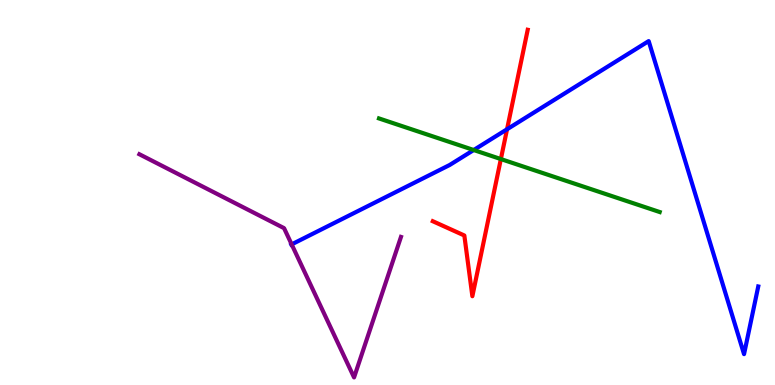[{'lines': ['blue', 'red'], 'intersections': [{'x': 6.54, 'y': 6.64}]}, {'lines': ['green', 'red'], 'intersections': [{'x': 6.46, 'y': 5.87}]}, {'lines': ['purple', 'red'], 'intersections': []}, {'lines': ['blue', 'green'], 'intersections': [{'x': 6.11, 'y': 6.1}]}, {'lines': ['blue', 'purple'], 'intersections': [{'x': 3.76, 'y': 3.65}]}, {'lines': ['green', 'purple'], 'intersections': []}]